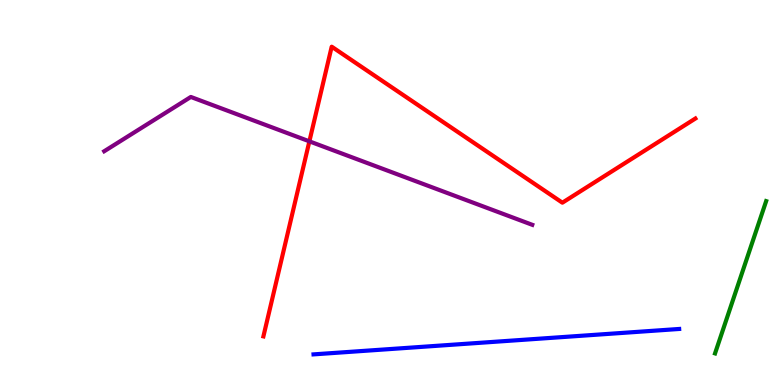[{'lines': ['blue', 'red'], 'intersections': []}, {'lines': ['green', 'red'], 'intersections': []}, {'lines': ['purple', 'red'], 'intersections': [{'x': 3.99, 'y': 6.33}]}, {'lines': ['blue', 'green'], 'intersections': []}, {'lines': ['blue', 'purple'], 'intersections': []}, {'lines': ['green', 'purple'], 'intersections': []}]